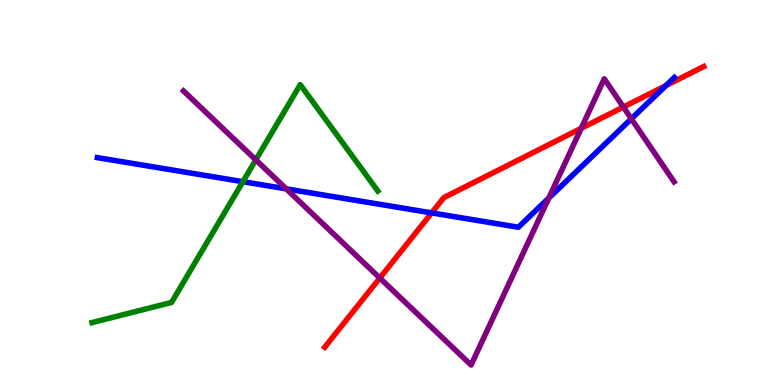[{'lines': ['blue', 'red'], 'intersections': [{'x': 5.57, 'y': 4.47}, {'x': 8.59, 'y': 7.78}]}, {'lines': ['green', 'red'], 'intersections': []}, {'lines': ['purple', 'red'], 'intersections': [{'x': 4.9, 'y': 2.78}, {'x': 7.5, 'y': 6.67}, {'x': 8.04, 'y': 7.22}]}, {'lines': ['blue', 'green'], 'intersections': [{'x': 3.13, 'y': 5.28}]}, {'lines': ['blue', 'purple'], 'intersections': [{'x': 3.69, 'y': 5.09}, {'x': 7.08, 'y': 4.86}, {'x': 8.15, 'y': 6.91}]}, {'lines': ['green', 'purple'], 'intersections': [{'x': 3.3, 'y': 5.85}]}]